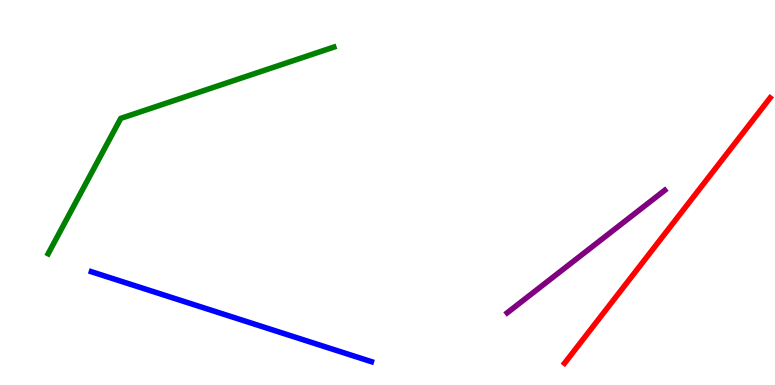[{'lines': ['blue', 'red'], 'intersections': []}, {'lines': ['green', 'red'], 'intersections': []}, {'lines': ['purple', 'red'], 'intersections': []}, {'lines': ['blue', 'green'], 'intersections': []}, {'lines': ['blue', 'purple'], 'intersections': []}, {'lines': ['green', 'purple'], 'intersections': []}]